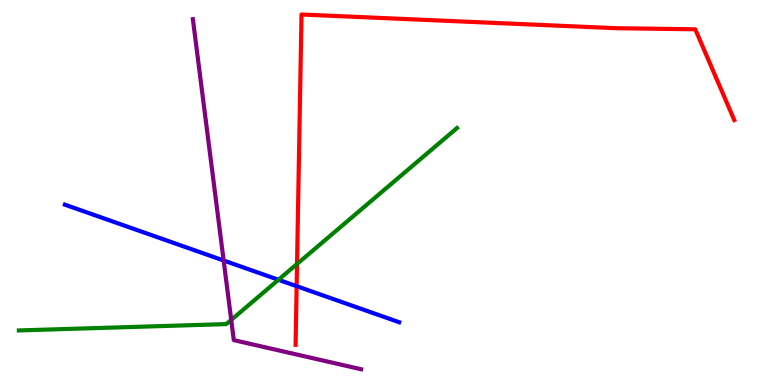[{'lines': ['blue', 'red'], 'intersections': [{'x': 3.83, 'y': 2.57}]}, {'lines': ['green', 'red'], 'intersections': [{'x': 3.83, 'y': 3.14}]}, {'lines': ['purple', 'red'], 'intersections': []}, {'lines': ['blue', 'green'], 'intersections': [{'x': 3.59, 'y': 2.73}]}, {'lines': ['blue', 'purple'], 'intersections': [{'x': 2.89, 'y': 3.23}]}, {'lines': ['green', 'purple'], 'intersections': [{'x': 2.98, 'y': 1.69}]}]